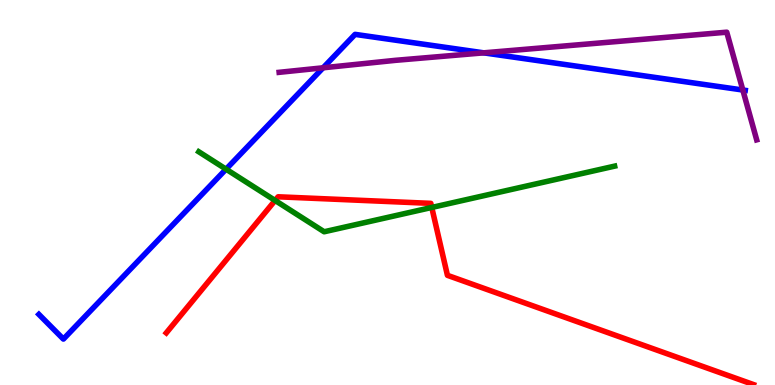[{'lines': ['blue', 'red'], 'intersections': []}, {'lines': ['green', 'red'], 'intersections': [{'x': 3.55, 'y': 4.79}, {'x': 5.57, 'y': 4.61}]}, {'lines': ['purple', 'red'], 'intersections': []}, {'lines': ['blue', 'green'], 'intersections': [{'x': 2.92, 'y': 5.61}]}, {'lines': ['blue', 'purple'], 'intersections': [{'x': 4.17, 'y': 8.24}, {'x': 6.24, 'y': 8.63}, {'x': 9.58, 'y': 7.66}]}, {'lines': ['green', 'purple'], 'intersections': []}]